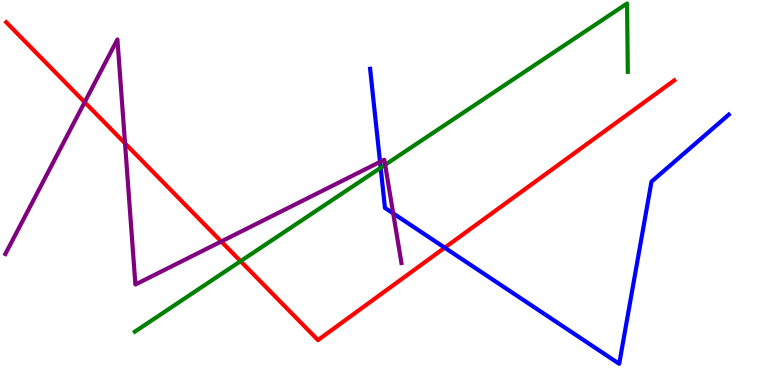[{'lines': ['blue', 'red'], 'intersections': [{'x': 5.74, 'y': 3.57}]}, {'lines': ['green', 'red'], 'intersections': [{'x': 3.1, 'y': 3.22}]}, {'lines': ['purple', 'red'], 'intersections': [{'x': 1.09, 'y': 7.35}, {'x': 1.61, 'y': 6.28}, {'x': 2.86, 'y': 3.73}]}, {'lines': ['blue', 'green'], 'intersections': [{'x': 4.91, 'y': 5.64}]}, {'lines': ['blue', 'purple'], 'intersections': [{'x': 4.9, 'y': 5.79}, {'x': 5.07, 'y': 4.46}]}, {'lines': ['green', 'purple'], 'intersections': [{'x': 4.97, 'y': 5.72}]}]